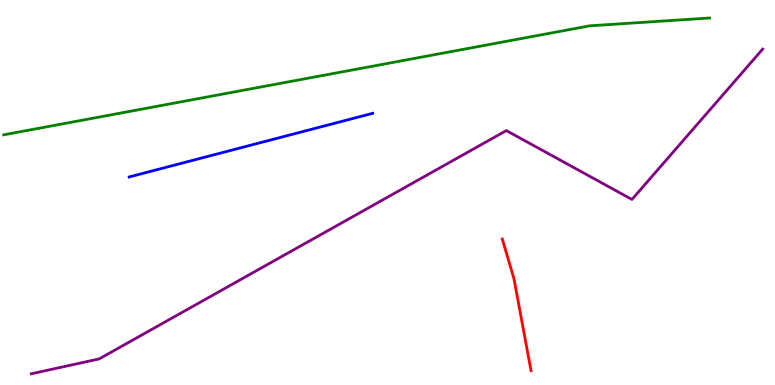[{'lines': ['blue', 'red'], 'intersections': []}, {'lines': ['green', 'red'], 'intersections': []}, {'lines': ['purple', 'red'], 'intersections': []}, {'lines': ['blue', 'green'], 'intersections': []}, {'lines': ['blue', 'purple'], 'intersections': []}, {'lines': ['green', 'purple'], 'intersections': []}]